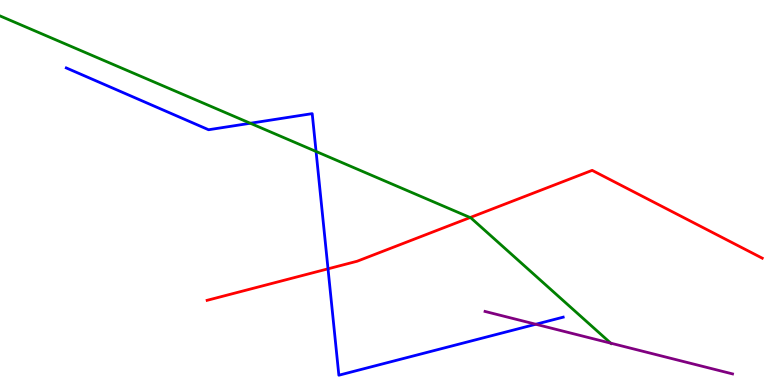[{'lines': ['blue', 'red'], 'intersections': [{'x': 4.23, 'y': 3.02}]}, {'lines': ['green', 'red'], 'intersections': [{'x': 6.07, 'y': 4.35}]}, {'lines': ['purple', 'red'], 'intersections': []}, {'lines': ['blue', 'green'], 'intersections': [{'x': 3.23, 'y': 6.8}, {'x': 4.08, 'y': 6.07}]}, {'lines': ['blue', 'purple'], 'intersections': [{'x': 6.91, 'y': 1.58}]}, {'lines': ['green', 'purple'], 'intersections': [{'x': 7.88, 'y': 1.09}]}]